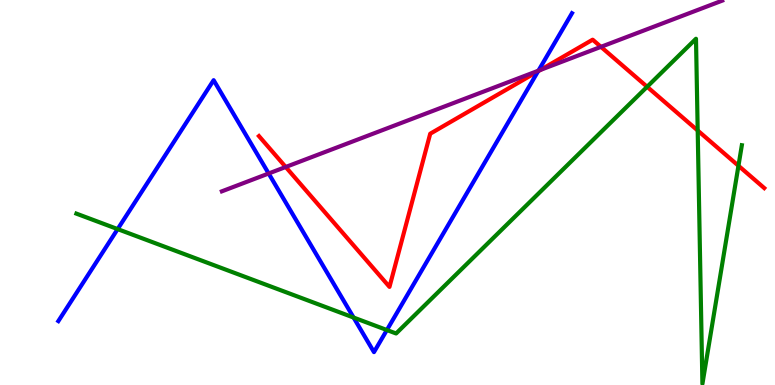[{'lines': ['blue', 'red'], 'intersections': [{'x': 6.94, 'y': 8.15}]}, {'lines': ['green', 'red'], 'intersections': [{'x': 8.35, 'y': 7.75}, {'x': 9.0, 'y': 6.61}, {'x': 9.53, 'y': 5.69}]}, {'lines': ['purple', 'red'], 'intersections': [{'x': 3.69, 'y': 5.66}, {'x': 6.97, 'y': 8.18}, {'x': 7.75, 'y': 8.78}]}, {'lines': ['blue', 'green'], 'intersections': [{'x': 1.52, 'y': 4.05}, {'x': 4.56, 'y': 1.75}, {'x': 4.99, 'y': 1.43}]}, {'lines': ['blue', 'purple'], 'intersections': [{'x': 3.47, 'y': 5.49}, {'x': 6.95, 'y': 8.16}]}, {'lines': ['green', 'purple'], 'intersections': []}]